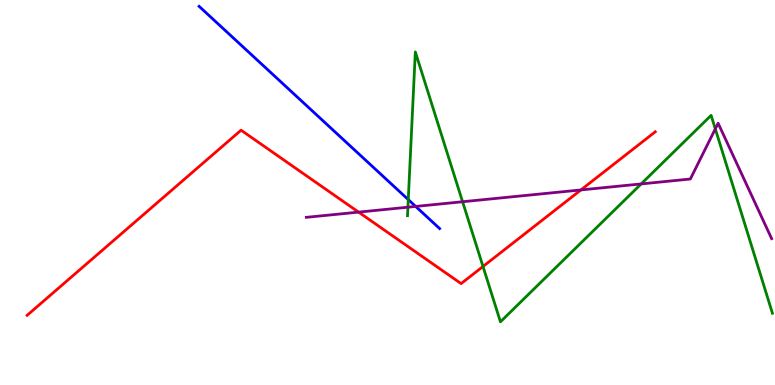[{'lines': ['blue', 'red'], 'intersections': []}, {'lines': ['green', 'red'], 'intersections': [{'x': 6.23, 'y': 3.08}]}, {'lines': ['purple', 'red'], 'intersections': [{'x': 4.63, 'y': 4.49}, {'x': 7.5, 'y': 5.07}]}, {'lines': ['blue', 'green'], 'intersections': [{'x': 5.27, 'y': 4.82}]}, {'lines': ['blue', 'purple'], 'intersections': [{'x': 5.36, 'y': 4.64}]}, {'lines': ['green', 'purple'], 'intersections': [{'x': 5.26, 'y': 4.62}, {'x': 5.97, 'y': 4.76}, {'x': 8.27, 'y': 5.22}, {'x': 9.23, 'y': 6.65}]}]